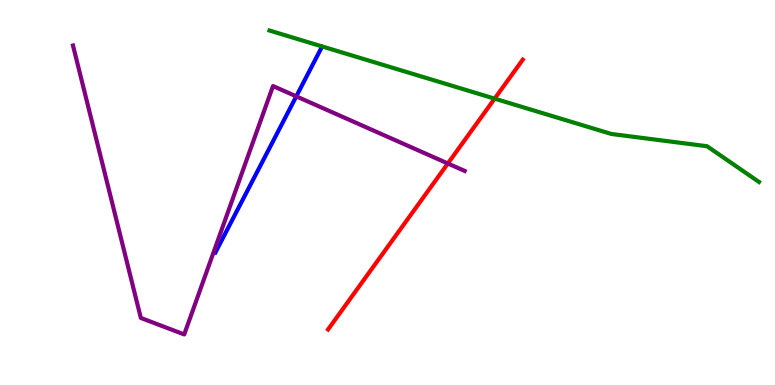[{'lines': ['blue', 'red'], 'intersections': []}, {'lines': ['green', 'red'], 'intersections': [{'x': 6.38, 'y': 7.44}]}, {'lines': ['purple', 'red'], 'intersections': [{'x': 5.78, 'y': 5.75}]}, {'lines': ['blue', 'green'], 'intersections': []}, {'lines': ['blue', 'purple'], 'intersections': [{'x': 3.82, 'y': 7.5}]}, {'lines': ['green', 'purple'], 'intersections': []}]